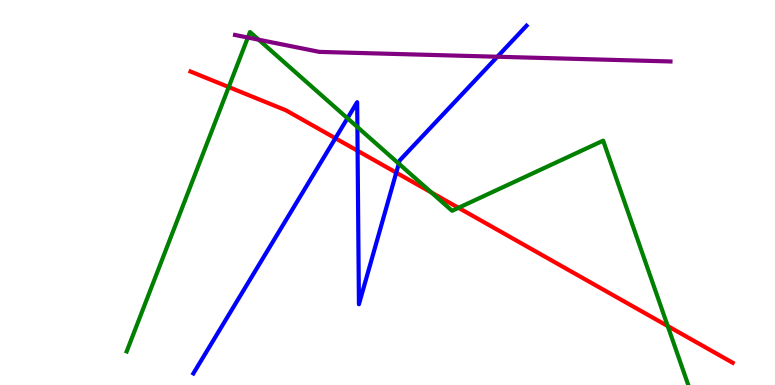[{'lines': ['blue', 'red'], 'intersections': [{'x': 4.33, 'y': 6.41}, {'x': 4.61, 'y': 6.08}, {'x': 5.11, 'y': 5.52}]}, {'lines': ['green', 'red'], 'intersections': [{'x': 2.95, 'y': 7.74}, {'x': 5.57, 'y': 5.0}, {'x': 5.92, 'y': 4.6}, {'x': 8.62, 'y': 1.53}]}, {'lines': ['purple', 'red'], 'intersections': []}, {'lines': ['blue', 'green'], 'intersections': [{'x': 4.48, 'y': 6.93}, {'x': 4.61, 'y': 6.7}, {'x': 5.15, 'y': 5.75}]}, {'lines': ['blue', 'purple'], 'intersections': [{'x': 6.42, 'y': 8.53}]}, {'lines': ['green', 'purple'], 'intersections': [{'x': 3.2, 'y': 9.02}, {'x': 3.34, 'y': 8.97}]}]